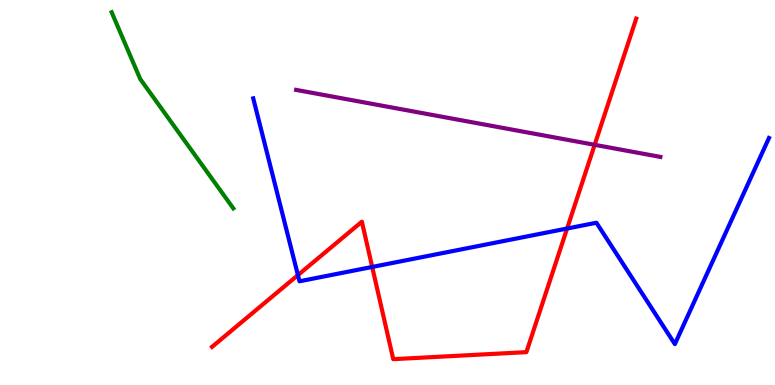[{'lines': ['blue', 'red'], 'intersections': [{'x': 3.84, 'y': 2.85}, {'x': 4.8, 'y': 3.07}, {'x': 7.32, 'y': 4.06}]}, {'lines': ['green', 'red'], 'intersections': []}, {'lines': ['purple', 'red'], 'intersections': [{'x': 7.67, 'y': 6.24}]}, {'lines': ['blue', 'green'], 'intersections': []}, {'lines': ['blue', 'purple'], 'intersections': []}, {'lines': ['green', 'purple'], 'intersections': []}]